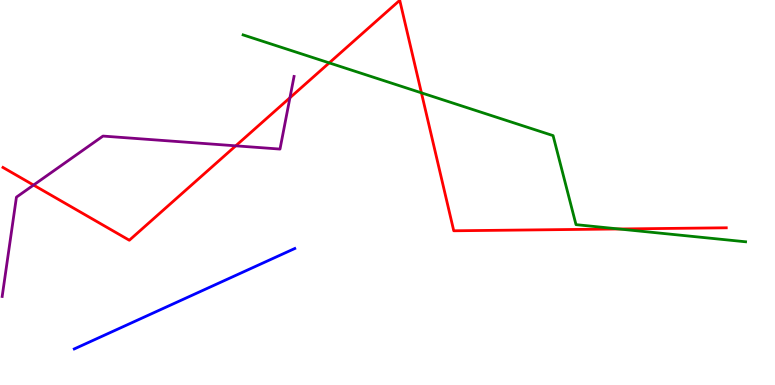[{'lines': ['blue', 'red'], 'intersections': []}, {'lines': ['green', 'red'], 'intersections': [{'x': 4.25, 'y': 8.37}, {'x': 5.44, 'y': 7.59}, {'x': 7.99, 'y': 4.05}]}, {'lines': ['purple', 'red'], 'intersections': [{'x': 0.433, 'y': 5.19}, {'x': 3.04, 'y': 6.21}, {'x': 3.74, 'y': 7.46}]}, {'lines': ['blue', 'green'], 'intersections': []}, {'lines': ['blue', 'purple'], 'intersections': []}, {'lines': ['green', 'purple'], 'intersections': []}]